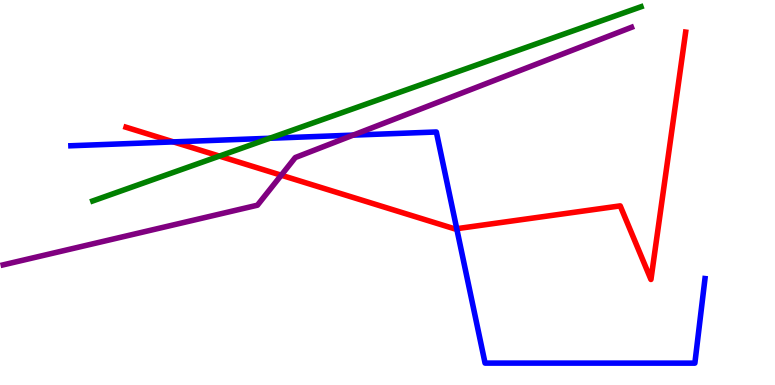[{'lines': ['blue', 'red'], 'intersections': [{'x': 2.24, 'y': 6.31}, {'x': 5.89, 'y': 4.06}]}, {'lines': ['green', 'red'], 'intersections': [{'x': 2.83, 'y': 5.95}]}, {'lines': ['purple', 'red'], 'intersections': [{'x': 3.63, 'y': 5.45}]}, {'lines': ['blue', 'green'], 'intersections': [{'x': 3.48, 'y': 6.41}]}, {'lines': ['blue', 'purple'], 'intersections': [{'x': 4.56, 'y': 6.49}]}, {'lines': ['green', 'purple'], 'intersections': []}]